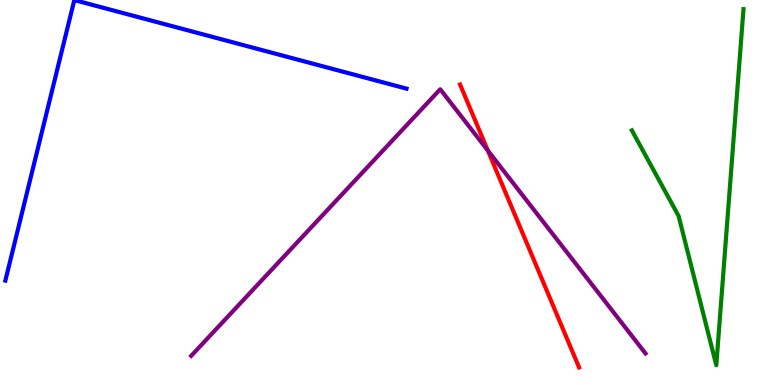[{'lines': ['blue', 'red'], 'intersections': []}, {'lines': ['green', 'red'], 'intersections': []}, {'lines': ['purple', 'red'], 'intersections': [{'x': 6.29, 'y': 6.09}]}, {'lines': ['blue', 'green'], 'intersections': []}, {'lines': ['blue', 'purple'], 'intersections': []}, {'lines': ['green', 'purple'], 'intersections': []}]